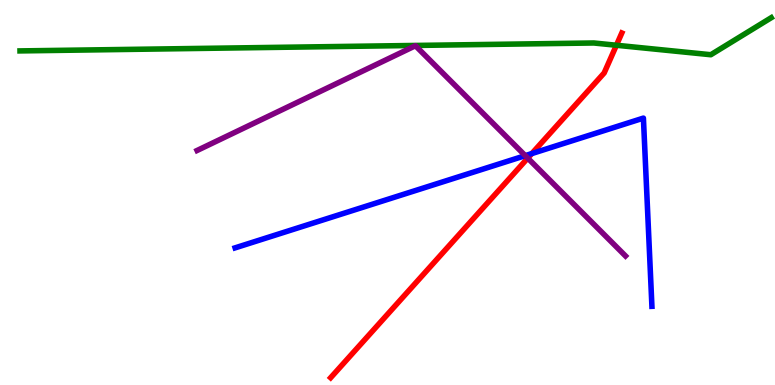[{'lines': ['blue', 'red'], 'intersections': [{'x': 6.86, 'y': 6.01}]}, {'lines': ['green', 'red'], 'intersections': [{'x': 7.95, 'y': 8.82}]}, {'lines': ['purple', 'red'], 'intersections': [{'x': 6.81, 'y': 5.89}]}, {'lines': ['blue', 'green'], 'intersections': []}, {'lines': ['blue', 'purple'], 'intersections': [{'x': 6.78, 'y': 5.96}]}, {'lines': ['green', 'purple'], 'intersections': []}]